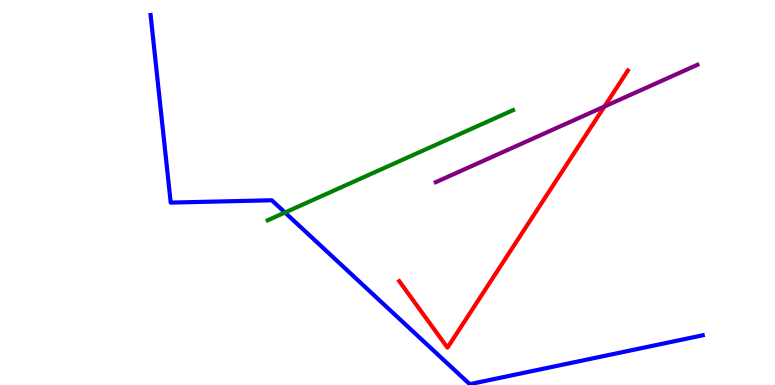[{'lines': ['blue', 'red'], 'intersections': []}, {'lines': ['green', 'red'], 'intersections': []}, {'lines': ['purple', 'red'], 'intersections': [{'x': 7.8, 'y': 7.23}]}, {'lines': ['blue', 'green'], 'intersections': [{'x': 3.68, 'y': 4.48}]}, {'lines': ['blue', 'purple'], 'intersections': []}, {'lines': ['green', 'purple'], 'intersections': []}]